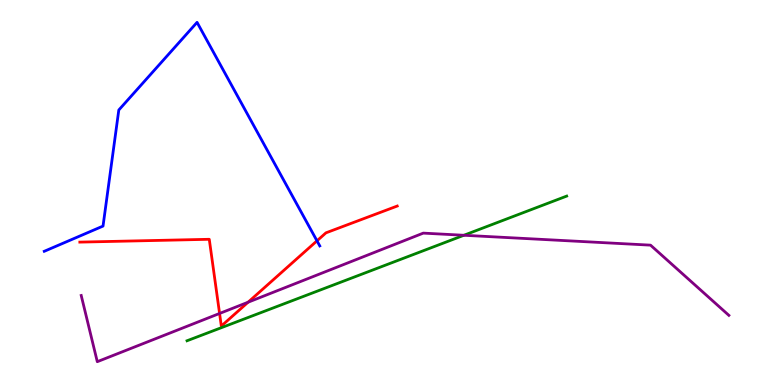[{'lines': ['blue', 'red'], 'intersections': [{'x': 4.09, 'y': 3.74}]}, {'lines': ['green', 'red'], 'intersections': []}, {'lines': ['purple', 'red'], 'intersections': [{'x': 2.83, 'y': 1.86}, {'x': 3.2, 'y': 2.15}]}, {'lines': ['blue', 'green'], 'intersections': []}, {'lines': ['blue', 'purple'], 'intersections': []}, {'lines': ['green', 'purple'], 'intersections': [{'x': 5.99, 'y': 3.89}]}]